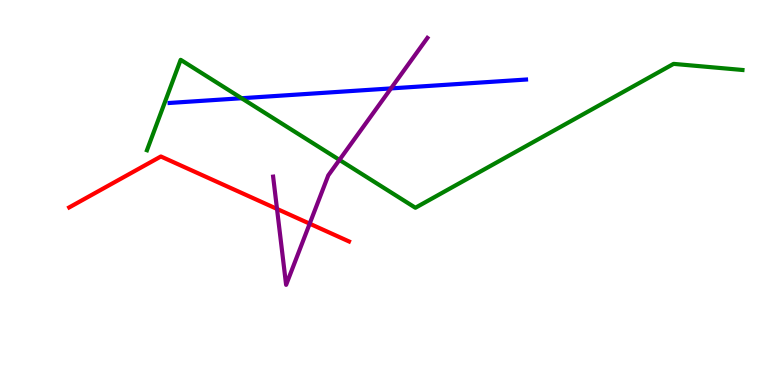[{'lines': ['blue', 'red'], 'intersections': []}, {'lines': ['green', 'red'], 'intersections': []}, {'lines': ['purple', 'red'], 'intersections': [{'x': 3.57, 'y': 4.57}, {'x': 4.0, 'y': 4.19}]}, {'lines': ['blue', 'green'], 'intersections': [{'x': 3.12, 'y': 7.45}]}, {'lines': ['blue', 'purple'], 'intersections': [{'x': 5.04, 'y': 7.7}]}, {'lines': ['green', 'purple'], 'intersections': [{'x': 4.38, 'y': 5.85}]}]